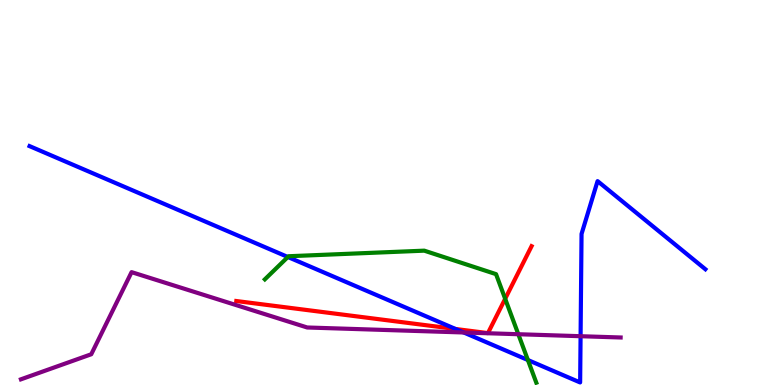[{'lines': ['blue', 'red'], 'intersections': [{'x': 5.88, 'y': 1.45}]}, {'lines': ['green', 'red'], 'intersections': [{'x': 6.52, 'y': 2.24}]}, {'lines': ['purple', 'red'], 'intersections': []}, {'lines': ['blue', 'green'], 'intersections': [{'x': 3.71, 'y': 3.32}, {'x': 6.81, 'y': 0.649}]}, {'lines': ['blue', 'purple'], 'intersections': [{'x': 5.98, 'y': 1.36}, {'x': 7.49, 'y': 1.27}]}, {'lines': ['green', 'purple'], 'intersections': [{'x': 6.69, 'y': 1.32}]}]